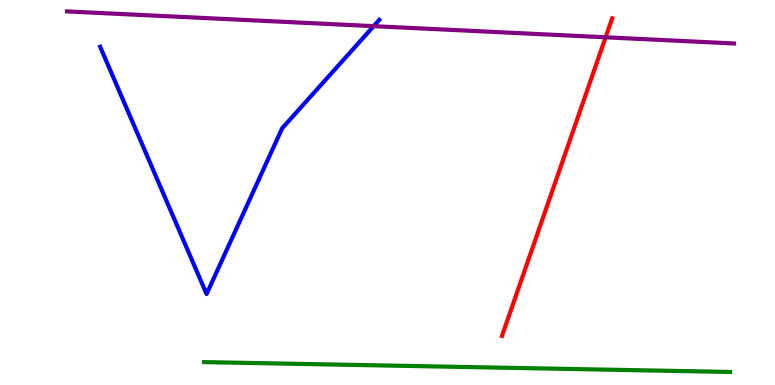[{'lines': ['blue', 'red'], 'intersections': []}, {'lines': ['green', 'red'], 'intersections': []}, {'lines': ['purple', 'red'], 'intersections': [{'x': 7.81, 'y': 9.03}]}, {'lines': ['blue', 'green'], 'intersections': []}, {'lines': ['blue', 'purple'], 'intersections': [{'x': 4.82, 'y': 9.32}]}, {'lines': ['green', 'purple'], 'intersections': []}]